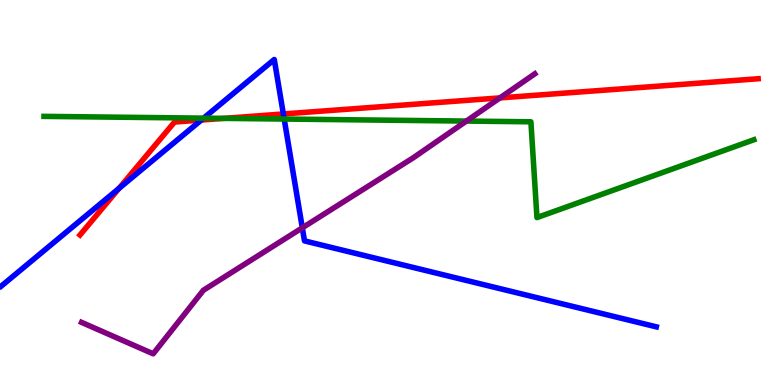[{'lines': ['blue', 'red'], 'intersections': [{'x': 1.54, 'y': 5.11}, {'x': 2.6, 'y': 6.88}, {'x': 3.66, 'y': 7.04}]}, {'lines': ['green', 'red'], 'intersections': [{'x': 2.89, 'y': 6.93}]}, {'lines': ['purple', 'red'], 'intersections': [{'x': 6.45, 'y': 7.46}]}, {'lines': ['blue', 'green'], 'intersections': [{'x': 2.63, 'y': 6.93}, {'x': 3.67, 'y': 6.91}]}, {'lines': ['blue', 'purple'], 'intersections': [{'x': 3.9, 'y': 4.08}]}, {'lines': ['green', 'purple'], 'intersections': [{'x': 6.02, 'y': 6.86}]}]